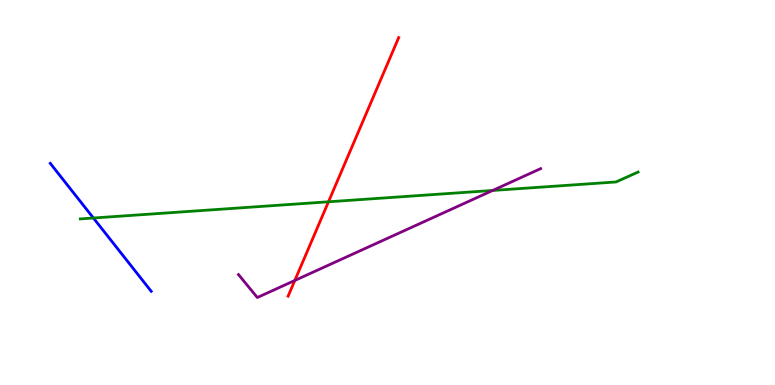[{'lines': ['blue', 'red'], 'intersections': []}, {'lines': ['green', 'red'], 'intersections': [{'x': 4.24, 'y': 4.76}]}, {'lines': ['purple', 'red'], 'intersections': [{'x': 3.8, 'y': 2.72}]}, {'lines': ['blue', 'green'], 'intersections': [{'x': 1.21, 'y': 4.34}]}, {'lines': ['blue', 'purple'], 'intersections': []}, {'lines': ['green', 'purple'], 'intersections': [{'x': 6.36, 'y': 5.05}]}]